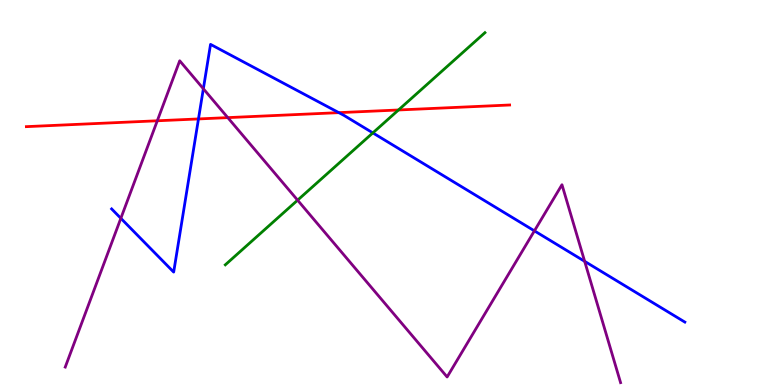[{'lines': ['blue', 'red'], 'intersections': [{'x': 2.56, 'y': 6.91}, {'x': 4.37, 'y': 7.07}]}, {'lines': ['green', 'red'], 'intersections': [{'x': 5.14, 'y': 7.14}]}, {'lines': ['purple', 'red'], 'intersections': [{'x': 2.03, 'y': 6.86}, {'x': 2.94, 'y': 6.94}]}, {'lines': ['blue', 'green'], 'intersections': [{'x': 4.81, 'y': 6.55}]}, {'lines': ['blue', 'purple'], 'intersections': [{'x': 1.56, 'y': 4.33}, {'x': 2.62, 'y': 7.69}, {'x': 6.9, 'y': 4.0}, {'x': 7.54, 'y': 3.21}]}, {'lines': ['green', 'purple'], 'intersections': [{'x': 3.84, 'y': 4.8}]}]